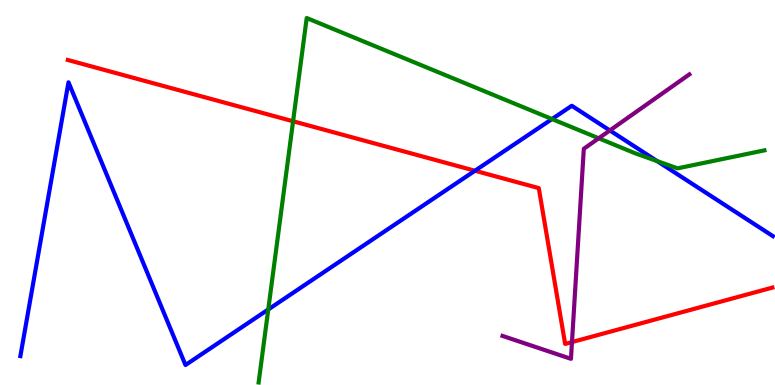[{'lines': ['blue', 'red'], 'intersections': [{'x': 6.13, 'y': 5.57}]}, {'lines': ['green', 'red'], 'intersections': [{'x': 3.78, 'y': 6.85}]}, {'lines': ['purple', 'red'], 'intersections': [{'x': 7.38, 'y': 1.11}]}, {'lines': ['blue', 'green'], 'intersections': [{'x': 3.46, 'y': 1.96}, {'x': 7.12, 'y': 6.91}, {'x': 8.48, 'y': 5.82}]}, {'lines': ['blue', 'purple'], 'intersections': [{'x': 7.87, 'y': 6.61}]}, {'lines': ['green', 'purple'], 'intersections': [{'x': 7.73, 'y': 6.41}]}]